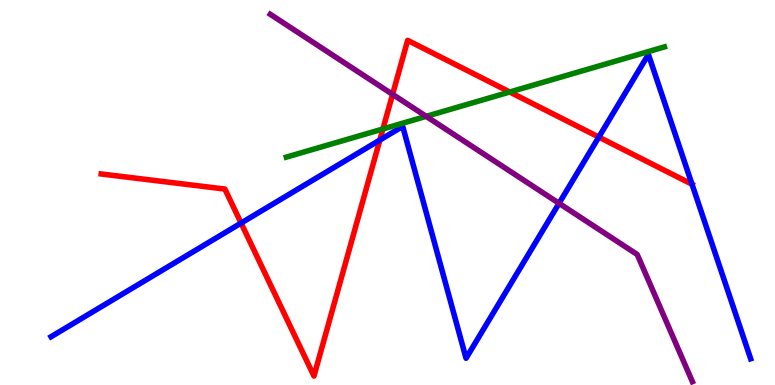[{'lines': ['blue', 'red'], 'intersections': [{'x': 3.11, 'y': 4.21}, {'x': 4.9, 'y': 6.36}, {'x': 7.73, 'y': 6.44}, {'x': 8.93, 'y': 5.21}]}, {'lines': ['green', 'red'], 'intersections': [{'x': 4.94, 'y': 6.65}, {'x': 6.58, 'y': 7.61}]}, {'lines': ['purple', 'red'], 'intersections': [{'x': 5.07, 'y': 7.55}]}, {'lines': ['blue', 'green'], 'intersections': []}, {'lines': ['blue', 'purple'], 'intersections': [{'x': 7.21, 'y': 4.72}]}, {'lines': ['green', 'purple'], 'intersections': [{'x': 5.5, 'y': 6.98}]}]